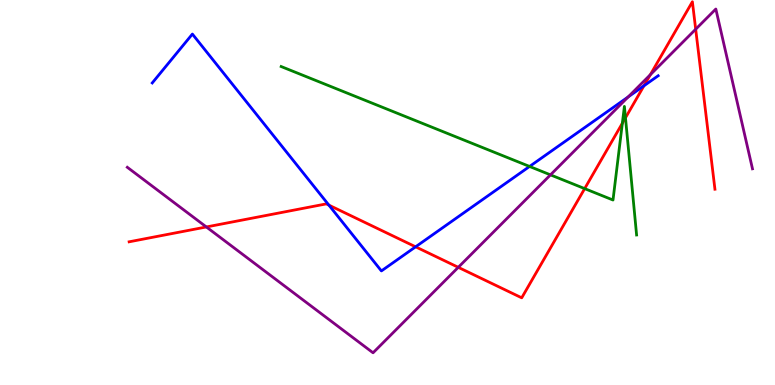[{'lines': ['blue', 'red'], 'intersections': [{'x': 4.24, 'y': 4.67}, {'x': 5.36, 'y': 3.59}, {'x': 8.31, 'y': 7.77}]}, {'lines': ['green', 'red'], 'intersections': [{'x': 7.54, 'y': 5.1}, {'x': 8.03, 'y': 6.8}, {'x': 8.07, 'y': 6.94}]}, {'lines': ['purple', 'red'], 'intersections': [{'x': 2.66, 'y': 4.11}, {'x': 5.91, 'y': 3.06}, {'x': 8.39, 'y': 8.06}, {'x': 8.98, 'y': 9.24}]}, {'lines': ['blue', 'green'], 'intersections': [{'x': 6.83, 'y': 5.68}]}, {'lines': ['blue', 'purple'], 'intersections': [{'x': 8.11, 'y': 7.48}]}, {'lines': ['green', 'purple'], 'intersections': [{'x': 7.1, 'y': 5.46}]}]